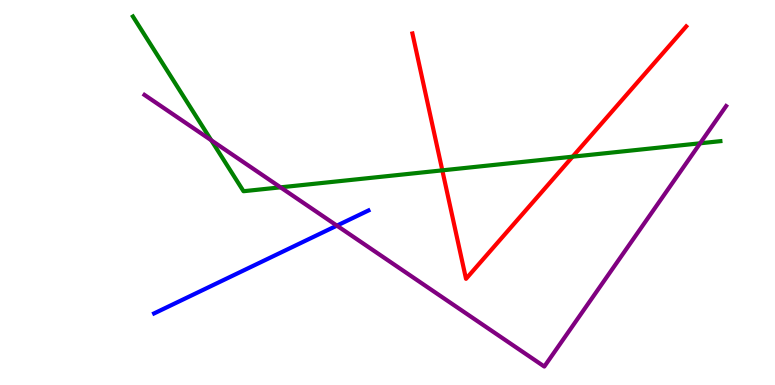[{'lines': ['blue', 'red'], 'intersections': []}, {'lines': ['green', 'red'], 'intersections': [{'x': 5.71, 'y': 5.58}, {'x': 7.39, 'y': 5.93}]}, {'lines': ['purple', 'red'], 'intersections': []}, {'lines': ['blue', 'green'], 'intersections': []}, {'lines': ['blue', 'purple'], 'intersections': [{'x': 4.35, 'y': 4.14}]}, {'lines': ['green', 'purple'], 'intersections': [{'x': 2.73, 'y': 6.36}, {'x': 3.62, 'y': 5.13}, {'x': 9.03, 'y': 6.28}]}]